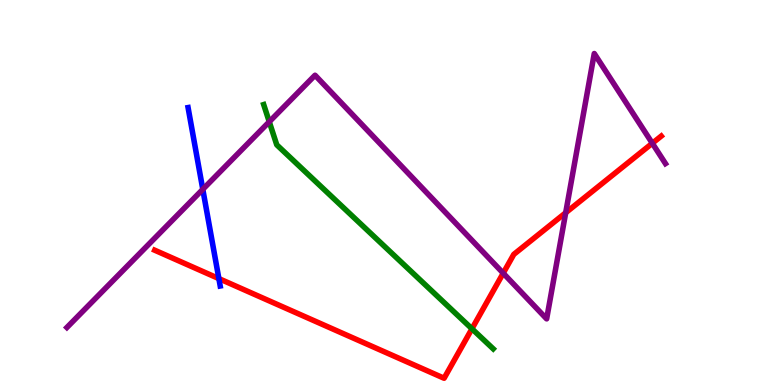[{'lines': ['blue', 'red'], 'intersections': [{'x': 2.82, 'y': 2.76}]}, {'lines': ['green', 'red'], 'intersections': [{'x': 6.09, 'y': 1.46}]}, {'lines': ['purple', 'red'], 'intersections': [{'x': 6.49, 'y': 2.9}, {'x': 7.3, 'y': 4.47}, {'x': 8.42, 'y': 6.28}]}, {'lines': ['blue', 'green'], 'intersections': []}, {'lines': ['blue', 'purple'], 'intersections': [{'x': 2.62, 'y': 5.08}]}, {'lines': ['green', 'purple'], 'intersections': [{'x': 3.47, 'y': 6.84}]}]